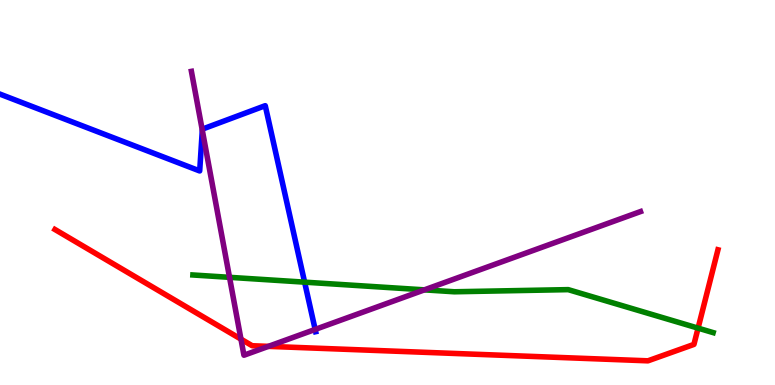[{'lines': ['blue', 'red'], 'intersections': []}, {'lines': ['green', 'red'], 'intersections': [{'x': 9.01, 'y': 1.48}]}, {'lines': ['purple', 'red'], 'intersections': [{'x': 3.11, 'y': 1.19}, {'x': 3.46, 'y': 1.0}]}, {'lines': ['blue', 'green'], 'intersections': [{'x': 3.93, 'y': 2.67}]}, {'lines': ['blue', 'purple'], 'intersections': [{'x': 2.61, 'y': 6.62}, {'x': 4.07, 'y': 1.44}]}, {'lines': ['green', 'purple'], 'intersections': [{'x': 2.96, 'y': 2.8}, {'x': 5.48, 'y': 2.47}]}]